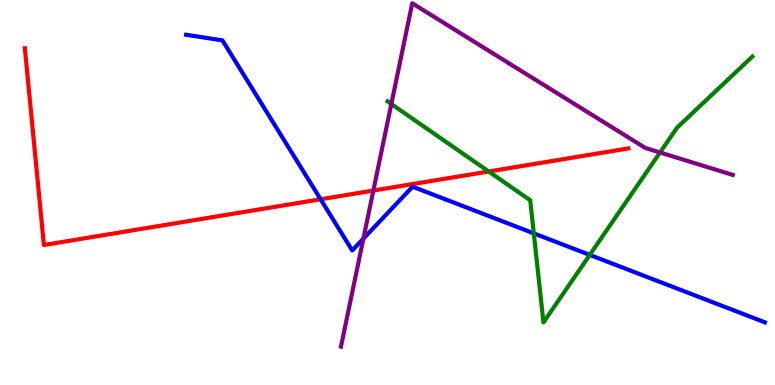[{'lines': ['blue', 'red'], 'intersections': [{'x': 4.14, 'y': 4.82}]}, {'lines': ['green', 'red'], 'intersections': [{'x': 6.31, 'y': 5.55}]}, {'lines': ['purple', 'red'], 'intersections': [{'x': 4.82, 'y': 5.05}]}, {'lines': ['blue', 'green'], 'intersections': [{'x': 6.89, 'y': 3.94}, {'x': 7.61, 'y': 3.38}]}, {'lines': ['blue', 'purple'], 'intersections': [{'x': 4.69, 'y': 3.8}]}, {'lines': ['green', 'purple'], 'intersections': [{'x': 5.05, 'y': 7.3}, {'x': 8.52, 'y': 6.04}]}]